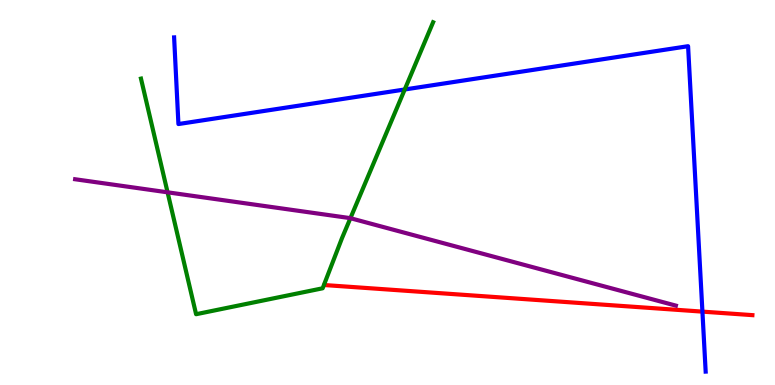[{'lines': ['blue', 'red'], 'intersections': [{'x': 9.06, 'y': 1.91}]}, {'lines': ['green', 'red'], 'intersections': []}, {'lines': ['purple', 'red'], 'intersections': []}, {'lines': ['blue', 'green'], 'intersections': [{'x': 5.22, 'y': 7.68}]}, {'lines': ['blue', 'purple'], 'intersections': []}, {'lines': ['green', 'purple'], 'intersections': [{'x': 2.16, 'y': 5.0}, {'x': 4.52, 'y': 4.33}]}]